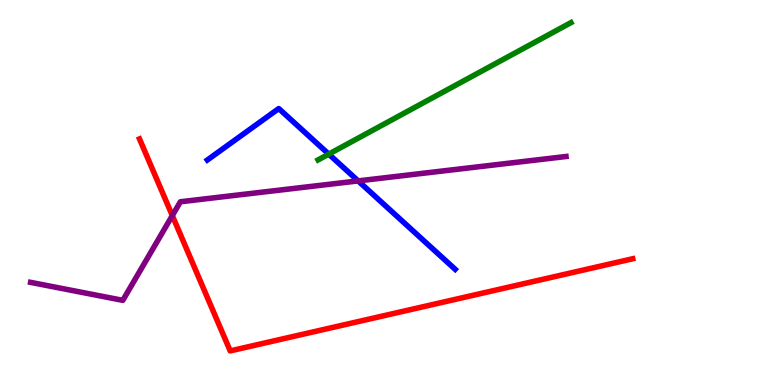[{'lines': ['blue', 'red'], 'intersections': []}, {'lines': ['green', 'red'], 'intersections': []}, {'lines': ['purple', 'red'], 'intersections': [{'x': 2.22, 'y': 4.4}]}, {'lines': ['blue', 'green'], 'intersections': [{'x': 4.24, 'y': 6.0}]}, {'lines': ['blue', 'purple'], 'intersections': [{'x': 4.62, 'y': 5.3}]}, {'lines': ['green', 'purple'], 'intersections': []}]